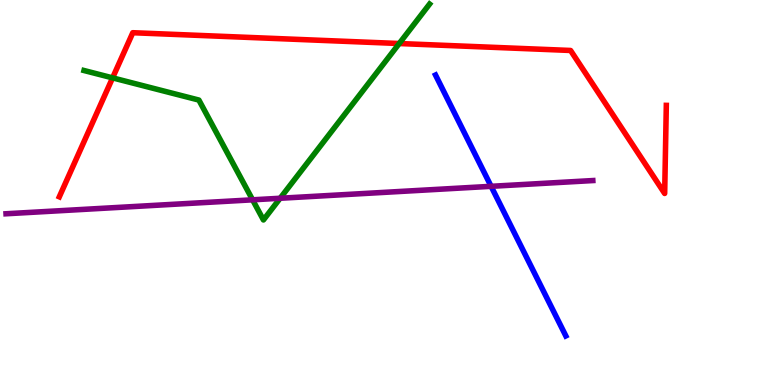[{'lines': ['blue', 'red'], 'intersections': []}, {'lines': ['green', 'red'], 'intersections': [{'x': 1.45, 'y': 7.98}, {'x': 5.15, 'y': 8.87}]}, {'lines': ['purple', 'red'], 'intersections': []}, {'lines': ['blue', 'green'], 'intersections': []}, {'lines': ['blue', 'purple'], 'intersections': [{'x': 6.34, 'y': 5.16}]}, {'lines': ['green', 'purple'], 'intersections': [{'x': 3.26, 'y': 4.81}, {'x': 3.61, 'y': 4.85}]}]